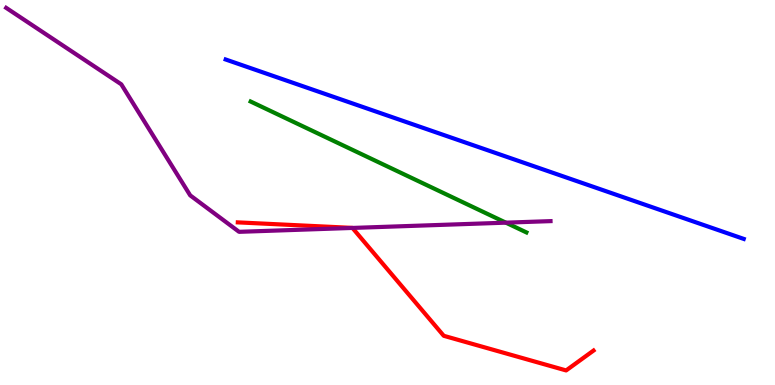[{'lines': ['blue', 'red'], 'intersections': []}, {'lines': ['green', 'red'], 'intersections': []}, {'lines': ['purple', 'red'], 'intersections': [{'x': 4.55, 'y': 4.08}]}, {'lines': ['blue', 'green'], 'intersections': []}, {'lines': ['blue', 'purple'], 'intersections': []}, {'lines': ['green', 'purple'], 'intersections': [{'x': 6.53, 'y': 4.22}]}]